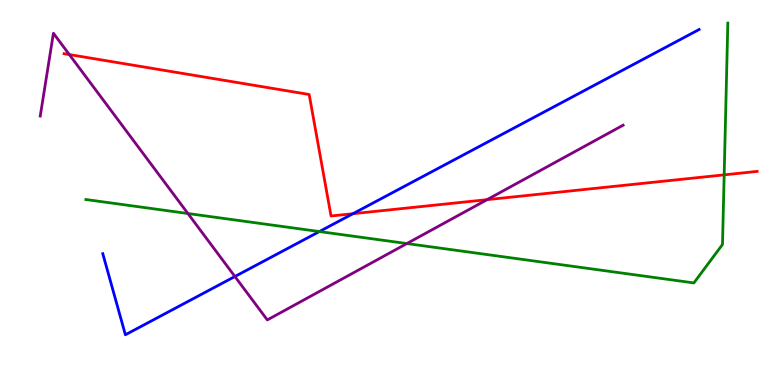[{'lines': ['blue', 'red'], 'intersections': [{'x': 4.55, 'y': 4.45}]}, {'lines': ['green', 'red'], 'intersections': [{'x': 9.34, 'y': 5.46}]}, {'lines': ['purple', 'red'], 'intersections': [{'x': 0.894, 'y': 8.58}, {'x': 6.28, 'y': 4.81}]}, {'lines': ['blue', 'green'], 'intersections': [{'x': 4.12, 'y': 3.99}]}, {'lines': ['blue', 'purple'], 'intersections': [{'x': 3.03, 'y': 2.82}]}, {'lines': ['green', 'purple'], 'intersections': [{'x': 2.42, 'y': 4.45}, {'x': 5.25, 'y': 3.67}]}]